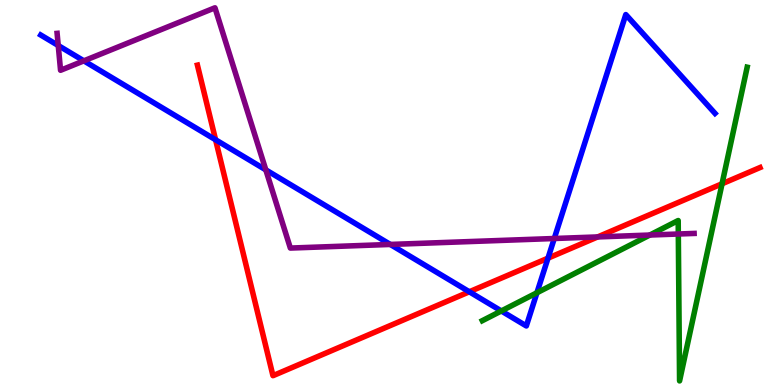[{'lines': ['blue', 'red'], 'intersections': [{'x': 2.78, 'y': 6.37}, {'x': 6.06, 'y': 2.42}, {'x': 7.07, 'y': 3.29}]}, {'lines': ['green', 'red'], 'intersections': [{'x': 9.32, 'y': 5.23}]}, {'lines': ['purple', 'red'], 'intersections': [{'x': 7.71, 'y': 3.85}]}, {'lines': ['blue', 'green'], 'intersections': [{'x': 6.47, 'y': 1.92}, {'x': 6.93, 'y': 2.4}]}, {'lines': ['blue', 'purple'], 'intersections': [{'x': 0.751, 'y': 8.82}, {'x': 1.08, 'y': 8.42}, {'x': 3.43, 'y': 5.59}, {'x': 5.04, 'y': 3.65}, {'x': 7.15, 'y': 3.81}]}, {'lines': ['green', 'purple'], 'intersections': [{'x': 8.38, 'y': 3.9}, {'x': 8.75, 'y': 3.92}]}]